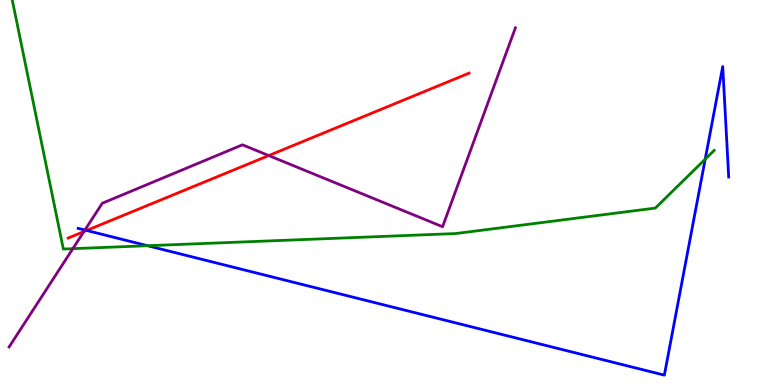[{'lines': ['blue', 'red'], 'intersections': [{'x': 1.12, 'y': 4.01}]}, {'lines': ['green', 'red'], 'intersections': []}, {'lines': ['purple', 'red'], 'intersections': [{'x': 1.08, 'y': 3.98}, {'x': 3.47, 'y': 5.96}]}, {'lines': ['blue', 'green'], 'intersections': [{'x': 1.9, 'y': 3.62}, {'x': 9.1, 'y': 5.86}]}, {'lines': ['blue', 'purple'], 'intersections': [{'x': 1.1, 'y': 4.03}]}, {'lines': ['green', 'purple'], 'intersections': [{'x': 0.94, 'y': 3.54}]}]